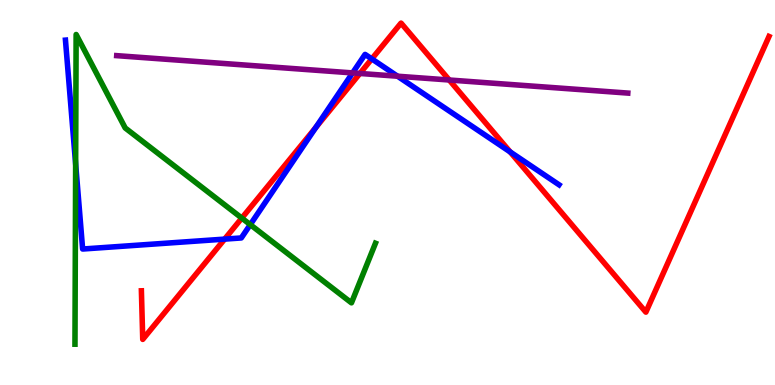[{'lines': ['blue', 'red'], 'intersections': [{'x': 2.9, 'y': 3.79}, {'x': 4.07, 'y': 6.69}, {'x': 4.8, 'y': 8.47}, {'x': 6.58, 'y': 6.05}]}, {'lines': ['green', 'red'], 'intersections': [{'x': 3.12, 'y': 4.34}]}, {'lines': ['purple', 'red'], 'intersections': [{'x': 4.64, 'y': 8.09}, {'x': 5.8, 'y': 7.92}]}, {'lines': ['blue', 'green'], 'intersections': [{'x': 0.976, 'y': 5.74}, {'x': 3.23, 'y': 4.17}]}, {'lines': ['blue', 'purple'], 'intersections': [{'x': 4.55, 'y': 8.11}, {'x': 5.13, 'y': 8.02}]}, {'lines': ['green', 'purple'], 'intersections': []}]